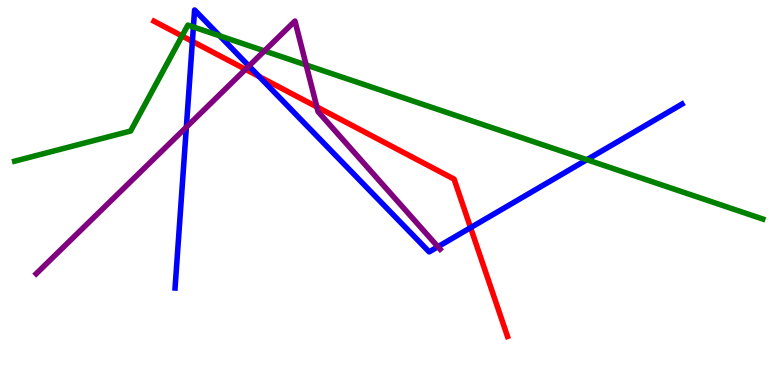[{'lines': ['blue', 'red'], 'intersections': [{'x': 2.48, 'y': 8.93}, {'x': 3.34, 'y': 8.01}, {'x': 6.07, 'y': 4.09}]}, {'lines': ['green', 'red'], 'intersections': [{'x': 2.35, 'y': 9.07}]}, {'lines': ['purple', 'red'], 'intersections': [{'x': 3.17, 'y': 8.2}, {'x': 4.09, 'y': 7.22}]}, {'lines': ['blue', 'green'], 'intersections': [{'x': 2.5, 'y': 9.3}, {'x': 2.83, 'y': 9.07}, {'x': 7.57, 'y': 5.85}]}, {'lines': ['blue', 'purple'], 'intersections': [{'x': 2.4, 'y': 6.7}, {'x': 3.21, 'y': 8.29}, {'x': 5.65, 'y': 3.59}]}, {'lines': ['green', 'purple'], 'intersections': [{'x': 3.41, 'y': 8.68}, {'x': 3.95, 'y': 8.31}]}]